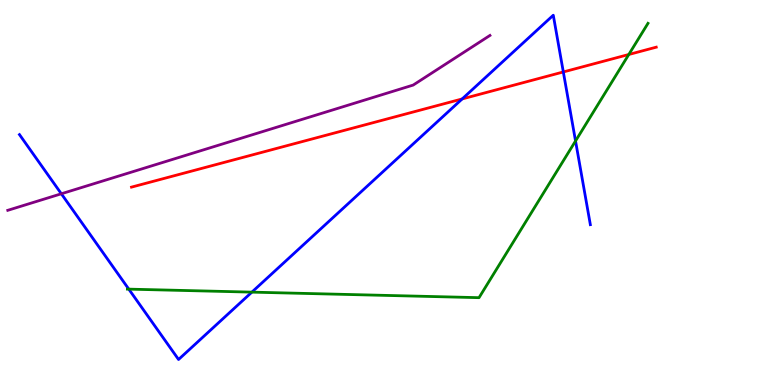[{'lines': ['blue', 'red'], 'intersections': [{'x': 5.96, 'y': 7.43}, {'x': 7.27, 'y': 8.13}]}, {'lines': ['green', 'red'], 'intersections': [{'x': 8.11, 'y': 8.58}]}, {'lines': ['purple', 'red'], 'intersections': []}, {'lines': ['blue', 'green'], 'intersections': [{'x': 1.66, 'y': 2.49}, {'x': 3.25, 'y': 2.41}, {'x': 7.43, 'y': 6.34}]}, {'lines': ['blue', 'purple'], 'intersections': [{'x': 0.791, 'y': 4.97}]}, {'lines': ['green', 'purple'], 'intersections': []}]